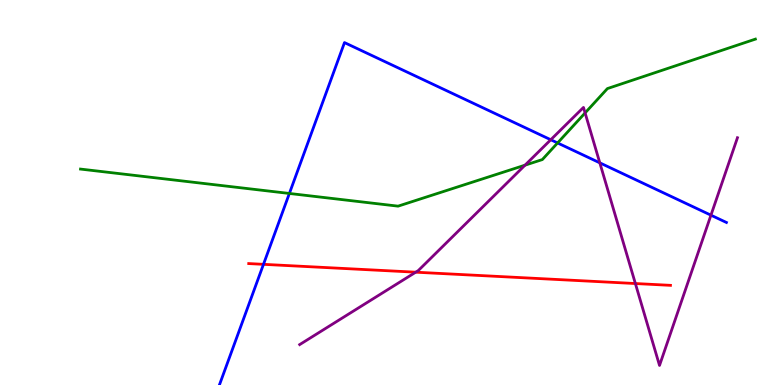[{'lines': ['blue', 'red'], 'intersections': [{'x': 3.4, 'y': 3.13}]}, {'lines': ['green', 'red'], 'intersections': []}, {'lines': ['purple', 'red'], 'intersections': [{'x': 5.36, 'y': 2.93}, {'x': 8.2, 'y': 2.64}]}, {'lines': ['blue', 'green'], 'intersections': [{'x': 3.73, 'y': 4.98}, {'x': 7.19, 'y': 6.29}]}, {'lines': ['blue', 'purple'], 'intersections': [{'x': 7.11, 'y': 6.37}, {'x': 7.74, 'y': 5.77}, {'x': 9.17, 'y': 4.41}]}, {'lines': ['green', 'purple'], 'intersections': [{'x': 6.77, 'y': 5.71}, {'x': 7.55, 'y': 7.07}]}]